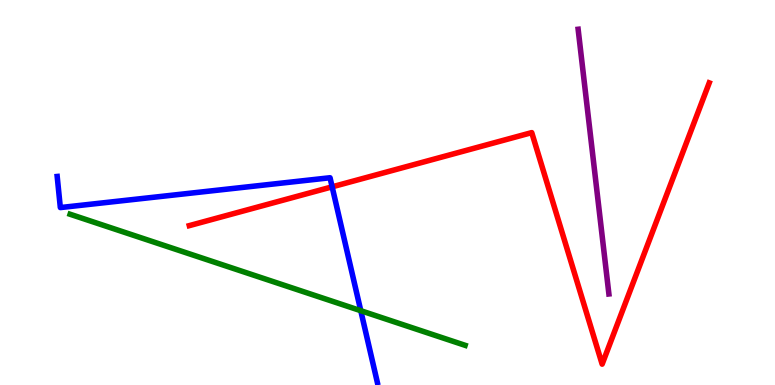[{'lines': ['blue', 'red'], 'intersections': [{'x': 4.29, 'y': 5.15}]}, {'lines': ['green', 'red'], 'intersections': []}, {'lines': ['purple', 'red'], 'intersections': []}, {'lines': ['blue', 'green'], 'intersections': [{'x': 4.66, 'y': 1.93}]}, {'lines': ['blue', 'purple'], 'intersections': []}, {'lines': ['green', 'purple'], 'intersections': []}]